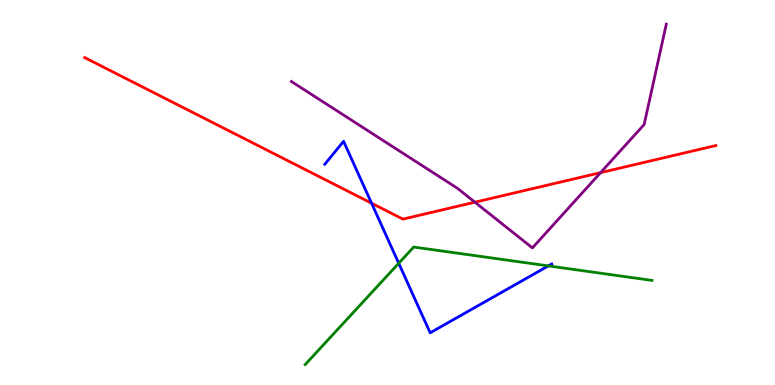[{'lines': ['blue', 'red'], 'intersections': [{'x': 4.79, 'y': 4.72}]}, {'lines': ['green', 'red'], 'intersections': []}, {'lines': ['purple', 'red'], 'intersections': [{'x': 6.13, 'y': 4.75}, {'x': 7.75, 'y': 5.52}]}, {'lines': ['blue', 'green'], 'intersections': [{'x': 5.14, 'y': 3.16}, {'x': 7.08, 'y': 3.09}]}, {'lines': ['blue', 'purple'], 'intersections': []}, {'lines': ['green', 'purple'], 'intersections': []}]